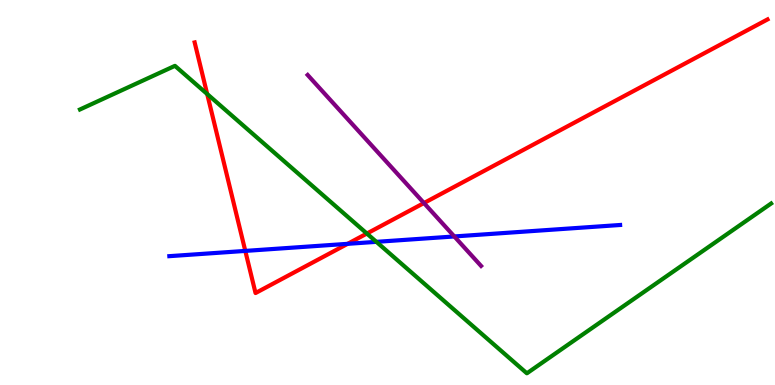[{'lines': ['blue', 'red'], 'intersections': [{'x': 3.17, 'y': 3.48}, {'x': 4.49, 'y': 3.67}]}, {'lines': ['green', 'red'], 'intersections': [{'x': 2.67, 'y': 7.56}, {'x': 4.73, 'y': 3.93}]}, {'lines': ['purple', 'red'], 'intersections': [{'x': 5.47, 'y': 4.73}]}, {'lines': ['blue', 'green'], 'intersections': [{'x': 4.86, 'y': 3.72}]}, {'lines': ['blue', 'purple'], 'intersections': [{'x': 5.86, 'y': 3.86}]}, {'lines': ['green', 'purple'], 'intersections': []}]